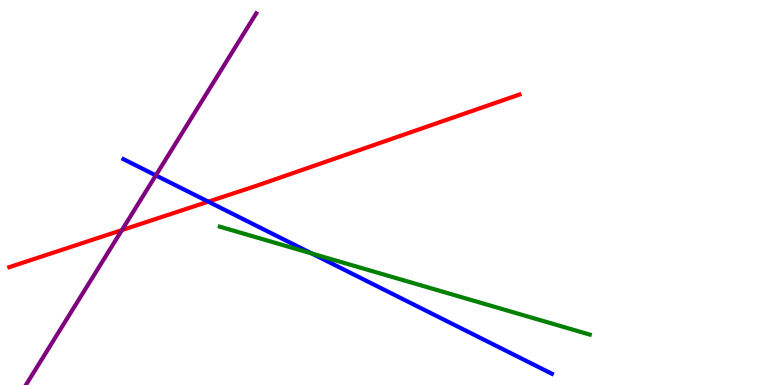[{'lines': ['blue', 'red'], 'intersections': [{'x': 2.69, 'y': 4.76}]}, {'lines': ['green', 'red'], 'intersections': []}, {'lines': ['purple', 'red'], 'intersections': [{'x': 1.57, 'y': 4.02}]}, {'lines': ['blue', 'green'], 'intersections': [{'x': 4.02, 'y': 3.41}]}, {'lines': ['blue', 'purple'], 'intersections': [{'x': 2.01, 'y': 5.44}]}, {'lines': ['green', 'purple'], 'intersections': []}]